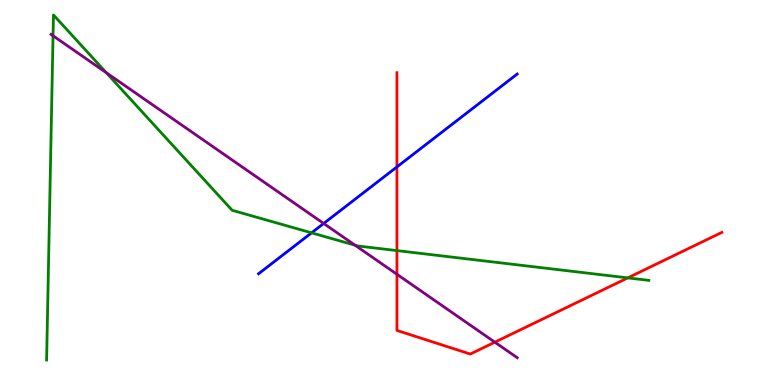[{'lines': ['blue', 'red'], 'intersections': [{'x': 5.12, 'y': 5.66}]}, {'lines': ['green', 'red'], 'intersections': [{'x': 5.12, 'y': 3.49}, {'x': 8.1, 'y': 2.78}]}, {'lines': ['purple', 'red'], 'intersections': [{'x': 5.12, 'y': 2.88}, {'x': 6.39, 'y': 1.11}]}, {'lines': ['blue', 'green'], 'intersections': [{'x': 4.02, 'y': 3.95}]}, {'lines': ['blue', 'purple'], 'intersections': [{'x': 4.18, 'y': 4.2}]}, {'lines': ['green', 'purple'], 'intersections': [{'x': 0.684, 'y': 9.07}, {'x': 1.37, 'y': 8.11}, {'x': 4.58, 'y': 3.63}]}]